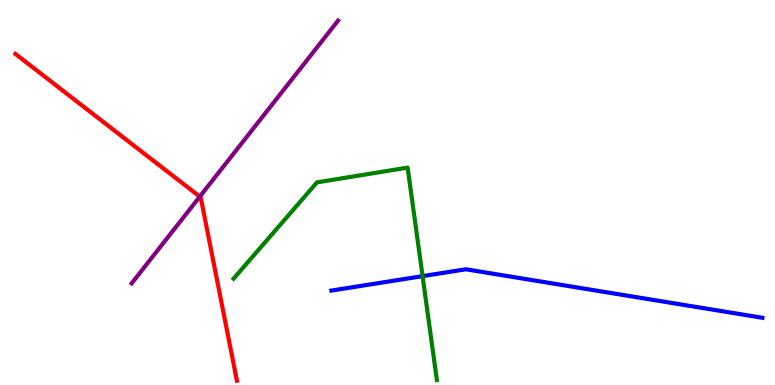[{'lines': ['blue', 'red'], 'intersections': []}, {'lines': ['green', 'red'], 'intersections': []}, {'lines': ['purple', 'red'], 'intersections': [{'x': 2.58, 'y': 4.89}]}, {'lines': ['blue', 'green'], 'intersections': [{'x': 5.45, 'y': 2.83}]}, {'lines': ['blue', 'purple'], 'intersections': []}, {'lines': ['green', 'purple'], 'intersections': []}]